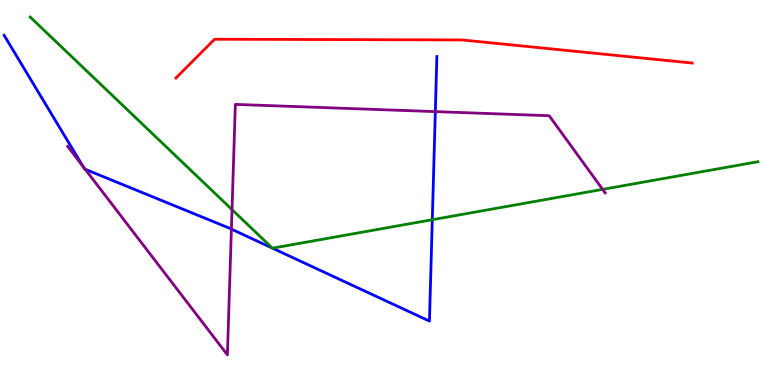[{'lines': ['blue', 'red'], 'intersections': []}, {'lines': ['green', 'red'], 'intersections': []}, {'lines': ['purple', 'red'], 'intersections': []}, {'lines': ['blue', 'green'], 'intersections': [{'x': 3.51, 'y': 3.55}, {'x': 3.52, 'y': 3.55}, {'x': 5.58, 'y': 4.29}]}, {'lines': ['blue', 'purple'], 'intersections': [{'x': 1.07, 'y': 5.68}, {'x': 1.1, 'y': 5.6}, {'x': 2.99, 'y': 4.05}, {'x': 5.62, 'y': 7.1}]}, {'lines': ['green', 'purple'], 'intersections': [{'x': 2.99, 'y': 4.56}, {'x': 7.78, 'y': 5.08}]}]